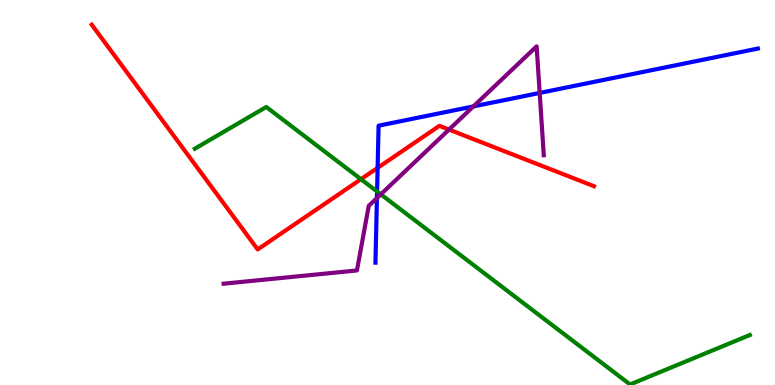[{'lines': ['blue', 'red'], 'intersections': [{'x': 4.87, 'y': 5.64}]}, {'lines': ['green', 'red'], 'intersections': [{'x': 4.66, 'y': 5.35}]}, {'lines': ['purple', 'red'], 'intersections': [{'x': 5.79, 'y': 6.63}]}, {'lines': ['blue', 'green'], 'intersections': [{'x': 4.87, 'y': 5.03}]}, {'lines': ['blue', 'purple'], 'intersections': [{'x': 4.86, 'y': 4.86}, {'x': 6.11, 'y': 7.24}, {'x': 6.96, 'y': 7.59}]}, {'lines': ['green', 'purple'], 'intersections': [{'x': 4.91, 'y': 4.95}]}]